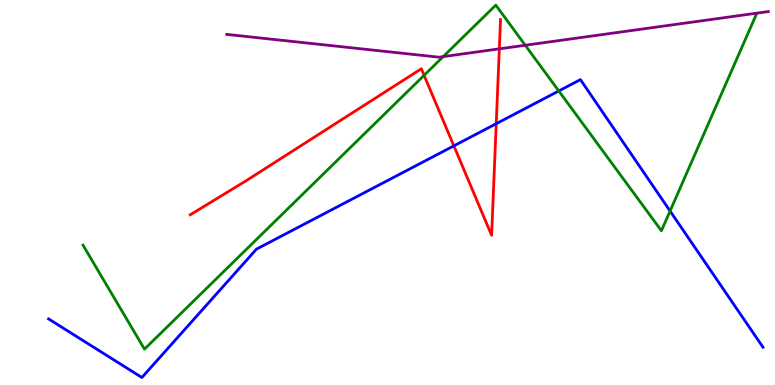[{'lines': ['blue', 'red'], 'intersections': [{'x': 5.86, 'y': 6.21}, {'x': 6.4, 'y': 6.79}]}, {'lines': ['green', 'red'], 'intersections': [{'x': 5.47, 'y': 8.04}]}, {'lines': ['purple', 'red'], 'intersections': [{'x': 6.44, 'y': 8.73}]}, {'lines': ['blue', 'green'], 'intersections': [{'x': 7.21, 'y': 7.64}, {'x': 8.65, 'y': 4.52}]}, {'lines': ['blue', 'purple'], 'intersections': []}, {'lines': ['green', 'purple'], 'intersections': [{'x': 5.72, 'y': 8.53}, {'x': 6.78, 'y': 8.82}]}]